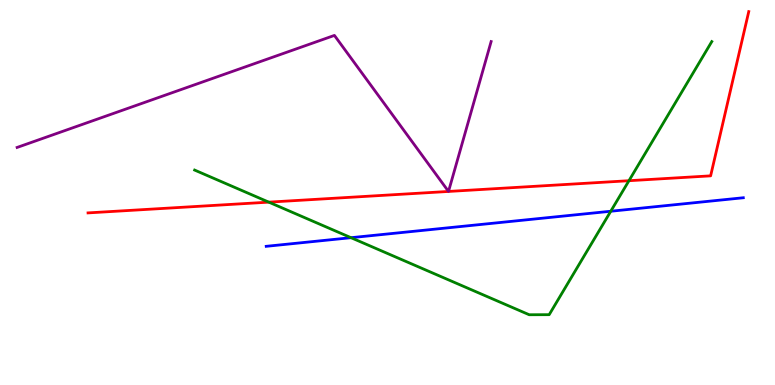[{'lines': ['blue', 'red'], 'intersections': []}, {'lines': ['green', 'red'], 'intersections': [{'x': 3.47, 'y': 4.75}, {'x': 8.12, 'y': 5.31}]}, {'lines': ['purple', 'red'], 'intersections': []}, {'lines': ['blue', 'green'], 'intersections': [{'x': 4.53, 'y': 3.83}, {'x': 7.88, 'y': 4.51}]}, {'lines': ['blue', 'purple'], 'intersections': []}, {'lines': ['green', 'purple'], 'intersections': []}]